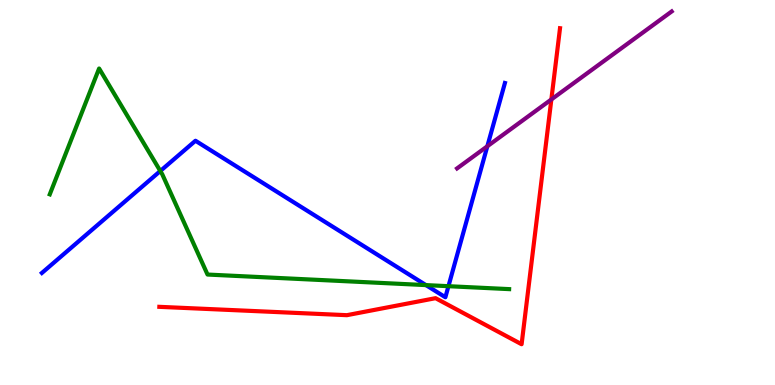[{'lines': ['blue', 'red'], 'intersections': []}, {'lines': ['green', 'red'], 'intersections': []}, {'lines': ['purple', 'red'], 'intersections': [{'x': 7.11, 'y': 7.42}]}, {'lines': ['blue', 'green'], 'intersections': [{'x': 2.07, 'y': 5.56}, {'x': 5.5, 'y': 2.59}, {'x': 5.79, 'y': 2.57}]}, {'lines': ['blue', 'purple'], 'intersections': [{'x': 6.29, 'y': 6.2}]}, {'lines': ['green', 'purple'], 'intersections': []}]